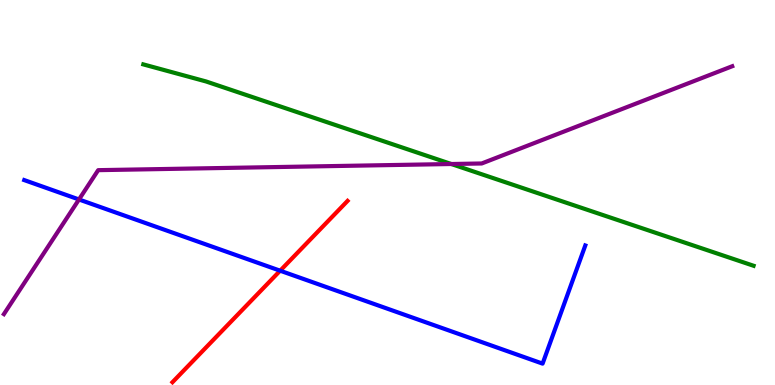[{'lines': ['blue', 'red'], 'intersections': [{'x': 3.61, 'y': 2.97}]}, {'lines': ['green', 'red'], 'intersections': []}, {'lines': ['purple', 'red'], 'intersections': []}, {'lines': ['blue', 'green'], 'intersections': []}, {'lines': ['blue', 'purple'], 'intersections': [{'x': 1.02, 'y': 4.82}]}, {'lines': ['green', 'purple'], 'intersections': [{'x': 5.82, 'y': 5.74}]}]